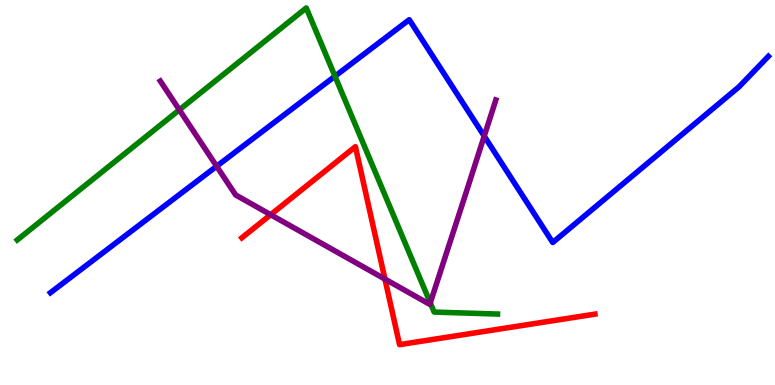[{'lines': ['blue', 'red'], 'intersections': []}, {'lines': ['green', 'red'], 'intersections': []}, {'lines': ['purple', 'red'], 'intersections': [{'x': 3.49, 'y': 4.42}, {'x': 4.97, 'y': 2.75}]}, {'lines': ['blue', 'green'], 'intersections': [{'x': 4.32, 'y': 8.02}]}, {'lines': ['blue', 'purple'], 'intersections': [{'x': 2.8, 'y': 5.68}, {'x': 6.25, 'y': 6.46}]}, {'lines': ['green', 'purple'], 'intersections': [{'x': 2.31, 'y': 7.15}, {'x': 5.55, 'y': 2.13}]}]